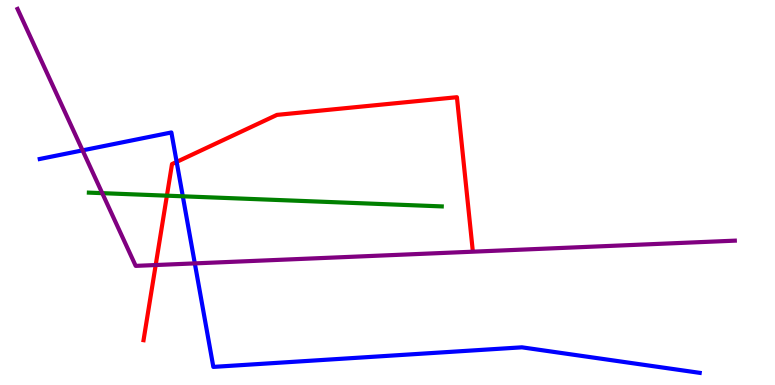[{'lines': ['blue', 'red'], 'intersections': [{'x': 2.28, 'y': 5.79}]}, {'lines': ['green', 'red'], 'intersections': [{'x': 2.15, 'y': 4.92}]}, {'lines': ['purple', 'red'], 'intersections': [{'x': 2.01, 'y': 3.12}]}, {'lines': ['blue', 'green'], 'intersections': [{'x': 2.36, 'y': 4.9}]}, {'lines': ['blue', 'purple'], 'intersections': [{'x': 1.07, 'y': 6.09}, {'x': 2.51, 'y': 3.16}]}, {'lines': ['green', 'purple'], 'intersections': [{'x': 1.32, 'y': 4.98}]}]